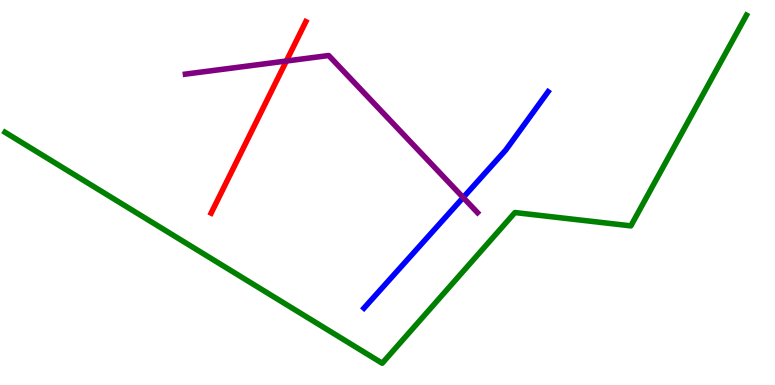[{'lines': ['blue', 'red'], 'intersections': []}, {'lines': ['green', 'red'], 'intersections': []}, {'lines': ['purple', 'red'], 'intersections': [{'x': 3.7, 'y': 8.42}]}, {'lines': ['blue', 'green'], 'intersections': []}, {'lines': ['blue', 'purple'], 'intersections': [{'x': 5.98, 'y': 4.87}]}, {'lines': ['green', 'purple'], 'intersections': []}]